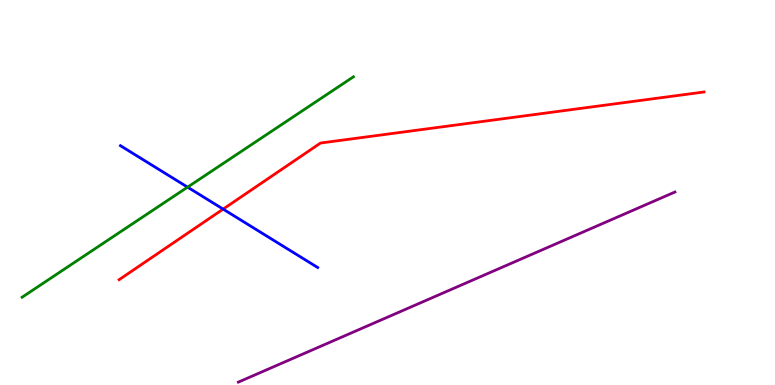[{'lines': ['blue', 'red'], 'intersections': [{'x': 2.88, 'y': 4.57}]}, {'lines': ['green', 'red'], 'intersections': []}, {'lines': ['purple', 'red'], 'intersections': []}, {'lines': ['blue', 'green'], 'intersections': [{'x': 2.42, 'y': 5.14}]}, {'lines': ['blue', 'purple'], 'intersections': []}, {'lines': ['green', 'purple'], 'intersections': []}]